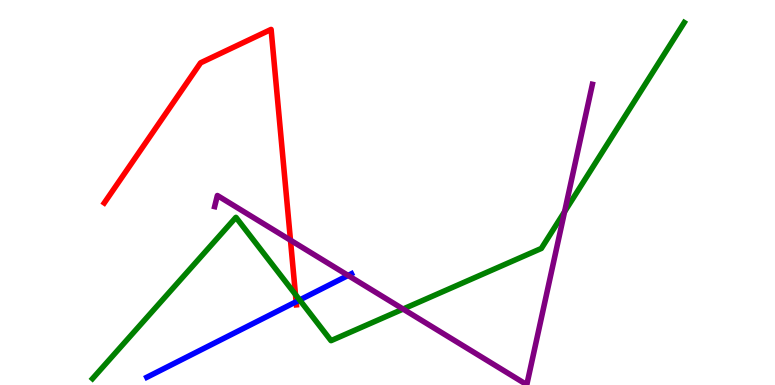[{'lines': ['blue', 'red'], 'intersections': [{'x': 3.82, 'y': 2.16}]}, {'lines': ['green', 'red'], 'intersections': [{'x': 3.81, 'y': 2.35}]}, {'lines': ['purple', 'red'], 'intersections': [{'x': 3.75, 'y': 3.76}]}, {'lines': ['blue', 'green'], 'intersections': [{'x': 3.87, 'y': 2.21}]}, {'lines': ['blue', 'purple'], 'intersections': [{'x': 4.49, 'y': 2.85}]}, {'lines': ['green', 'purple'], 'intersections': [{'x': 5.2, 'y': 1.97}, {'x': 7.28, 'y': 4.5}]}]